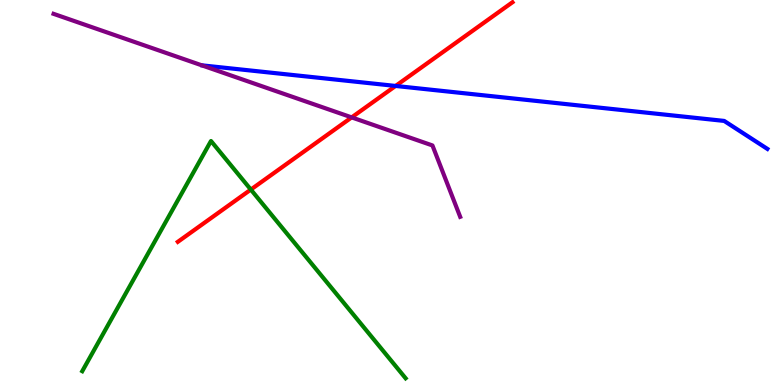[{'lines': ['blue', 'red'], 'intersections': [{'x': 5.1, 'y': 7.77}]}, {'lines': ['green', 'red'], 'intersections': [{'x': 3.24, 'y': 5.08}]}, {'lines': ['purple', 'red'], 'intersections': [{'x': 4.54, 'y': 6.95}]}, {'lines': ['blue', 'green'], 'intersections': []}, {'lines': ['blue', 'purple'], 'intersections': []}, {'lines': ['green', 'purple'], 'intersections': []}]